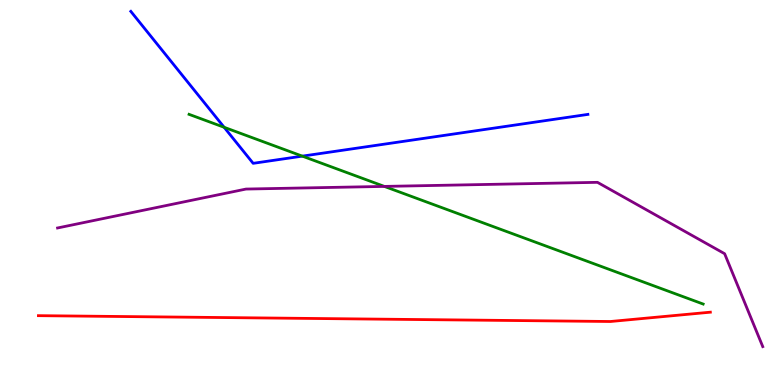[{'lines': ['blue', 'red'], 'intersections': []}, {'lines': ['green', 'red'], 'intersections': []}, {'lines': ['purple', 'red'], 'intersections': []}, {'lines': ['blue', 'green'], 'intersections': [{'x': 2.89, 'y': 6.69}, {'x': 3.9, 'y': 5.94}]}, {'lines': ['blue', 'purple'], 'intersections': []}, {'lines': ['green', 'purple'], 'intersections': [{'x': 4.96, 'y': 5.16}]}]